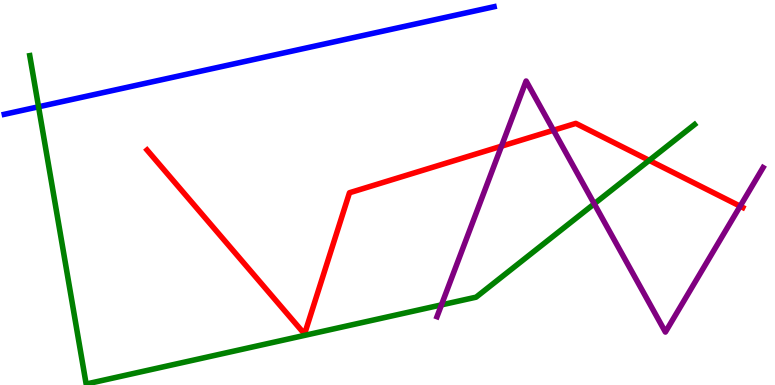[{'lines': ['blue', 'red'], 'intersections': []}, {'lines': ['green', 'red'], 'intersections': [{'x': 8.38, 'y': 5.83}]}, {'lines': ['purple', 'red'], 'intersections': [{'x': 6.47, 'y': 6.2}, {'x': 7.14, 'y': 6.62}, {'x': 9.55, 'y': 4.64}]}, {'lines': ['blue', 'green'], 'intersections': [{'x': 0.497, 'y': 7.23}]}, {'lines': ['blue', 'purple'], 'intersections': []}, {'lines': ['green', 'purple'], 'intersections': [{'x': 5.7, 'y': 2.08}, {'x': 7.67, 'y': 4.71}]}]